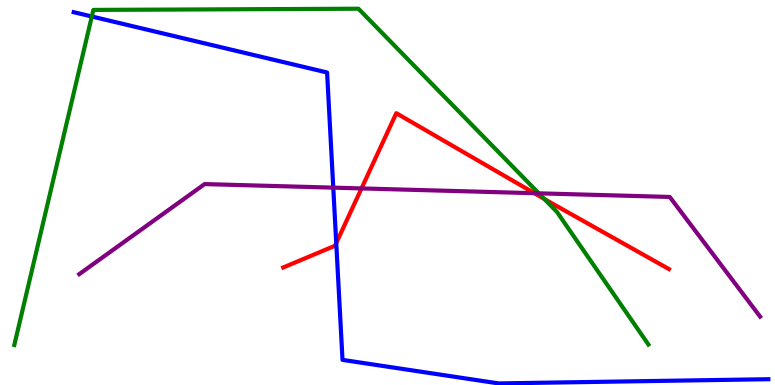[{'lines': ['blue', 'red'], 'intersections': [{'x': 4.34, 'y': 3.69}]}, {'lines': ['green', 'red'], 'intersections': [{'x': 7.02, 'y': 4.83}]}, {'lines': ['purple', 'red'], 'intersections': [{'x': 4.66, 'y': 5.11}, {'x': 6.9, 'y': 4.98}]}, {'lines': ['blue', 'green'], 'intersections': [{'x': 1.18, 'y': 9.57}]}, {'lines': ['blue', 'purple'], 'intersections': [{'x': 4.3, 'y': 5.13}]}, {'lines': ['green', 'purple'], 'intersections': [{'x': 6.95, 'y': 4.98}]}]